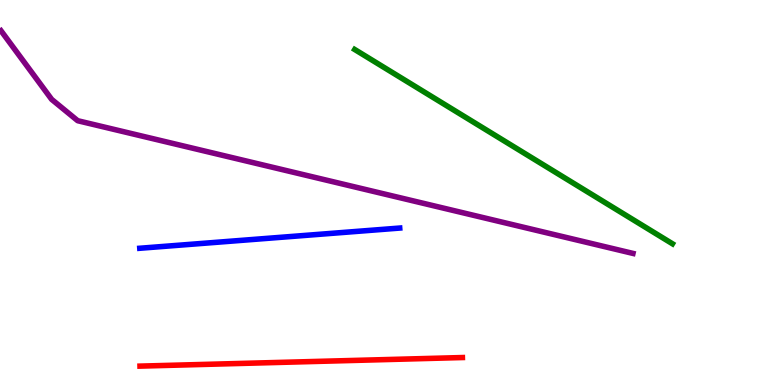[{'lines': ['blue', 'red'], 'intersections': []}, {'lines': ['green', 'red'], 'intersections': []}, {'lines': ['purple', 'red'], 'intersections': []}, {'lines': ['blue', 'green'], 'intersections': []}, {'lines': ['blue', 'purple'], 'intersections': []}, {'lines': ['green', 'purple'], 'intersections': []}]